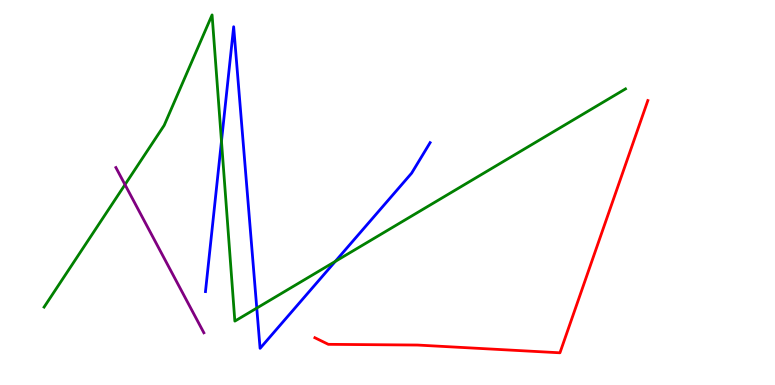[{'lines': ['blue', 'red'], 'intersections': []}, {'lines': ['green', 'red'], 'intersections': []}, {'lines': ['purple', 'red'], 'intersections': []}, {'lines': ['blue', 'green'], 'intersections': [{'x': 2.86, 'y': 6.33}, {'x': 3.31, 'y': 2.0}, {'x': 4.33, 'y': 3.21}]}, {'lines': ['blue', 'purple'], 'intersections': []}, {'lines': ['green', 'purple'], 'intersections': [{'x': 1.61, 'y': 5.2}]}]